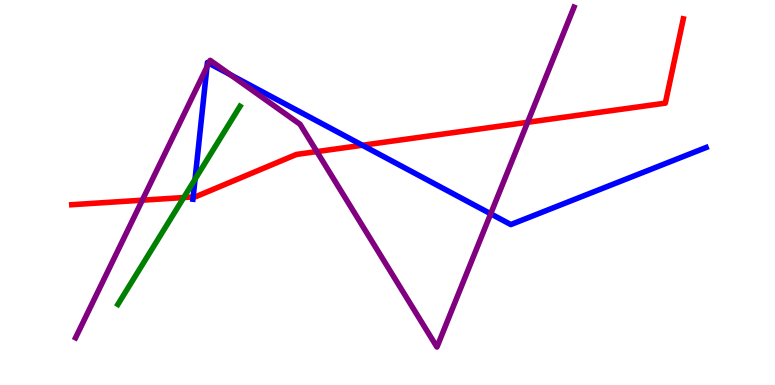[{'lines': ['blue', 'red'], 'intersections': [{'x': 2.49, 'y': 4.88}, {'x': 4.68, 'y': 6.23}]}, {'lines': ['green', 'red'], 'intersections': [{'x': 2.37, 'y': 4.87}]}, {'lines': ['purple', 'red'], 'intersections': [{'x': 1.84, 'y': 4.8}, {'x': 4.09, 'y': 6.06}, {'x': 6.81, 'y': 6.82}]}, {'lines': ['blue', 'green'], 'intersections': [{'x': 2.52, 'y': 5.34}]}, {'lines': ['blue', 'purple'], 'intersections': [{'x': 2.67, 'y': 8.26}, {'x': 2.69, 'y': 8.36}, {'x': 2.97, 'y': 8.06}, {'x': 6.33, 'y': 4.45}]}, {'lines': ['green', 'purple'], 'intersections': []}]